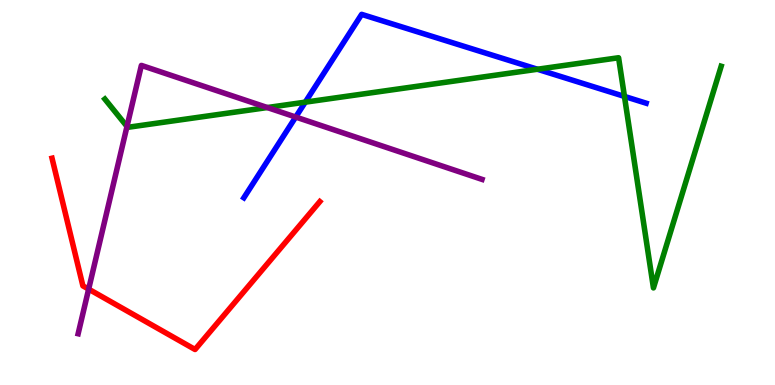[{'lines': ['blue', 'red'], 'intersections': []}, {'lines': ['green', 'red'], 'intersections': []}, {'lines': ['purple', 'red'], 'intersections': [{'x': 1.14, 'y': 2.49}]}, {'lines': ['blue', 'green'], 'intersections': [{'x': 3.94, 'y': 7.35}, {'x': 6.93, 'y': 8.2}, {'x': 8.06, 'y': 7.5}]}, {'lines': ['blue', 'purple'], 'intersections': [{'x': 3.82, 'y': 6.96}]}, {'lines': ['green', 'purple'], 'intersections': [{'x': 1.64, 'y': 6.72}, {'x': 3.45, 'y': 7.21}]}]